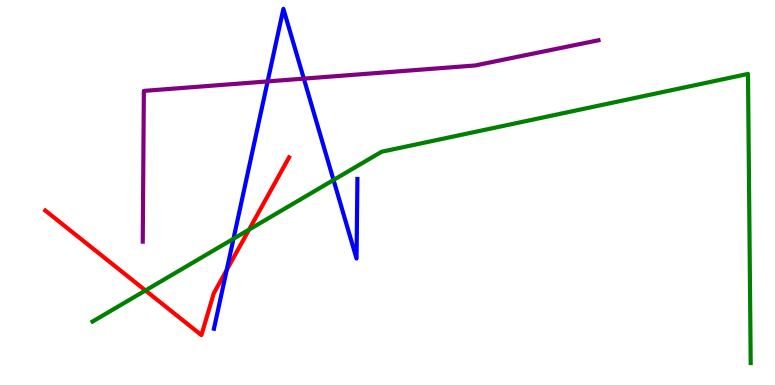[{'lines': ['blue', 'red'], 'intersections': [{'x': 2.93, 'y': 2.99}]}, {'lines': ['green', 'red'], 'intersections': [{'x': 1.88, 'y': 2.46}, {'x': 3.21, 'y': 4.04}]}, {'lines': ['purple', 'red'], 'intersections': []}, {'lines': ['blue', 'green'], 'intersections': [{'x': 3.01, 'y': 3.8}, {'x': 4.3, 'y': 5.32}]}, {'lines': ['blue', 'purple'], 'intersections': [{'x': 3.45, 'y': 7.89}, {'x': 3.92, 'y': 7.96}]}, {'lines': ['green', 'purple'], 'intersections': []}]